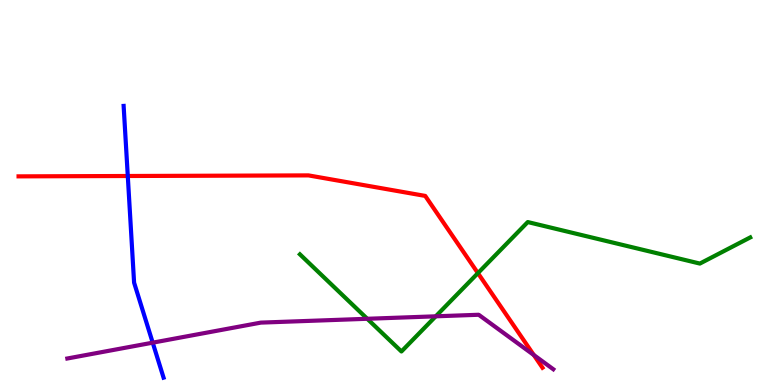[{'lines': ['blue', 'red'], 'intersections': [{'x': 1.65, 'y': 5.43}]}, {'lines': ['green', 'red'], 'intersections': [{'x': 6.17, 'y': 2.91}]}, {'lines': ['purple', 'red'], 'intersections': [{'x': 6.89, 'y': 0.779}]}, {'lines': ['blue', 'green'], 'intersections': []}, {'lines': ['blue', 'purple'], 'intersections': [{'x': 1.97, 'y': 1.1}]}, {'lines': ['green', 'purple'], 'intersections': [{'x': 4.74, 'y': 1.72}, {'x': 5.62, 'y': 1.78}]}]